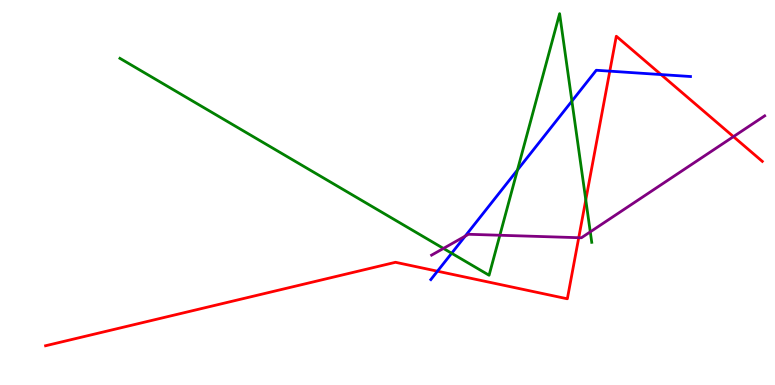[{'lines': ['blue', 'red'], 'intersections': [{'x': 5.64, 'y': 2.96}, {'x': 7.87, 'y': 8.15}, {'x': 8.53, 'y': 8.06}]}, {'lines': ['green', 'red'], 'intersections': [{'x': 7.56, 'y': 4.81}]}, {'lines': ['purple', 'red'], 'intersections': [{'x': 7.47, 'y': 3.83}, {'x': 9.46, 'y': 6.45}]}, {'lines': ['blue', 'green'], 'intersections': [{'x': 5.83, 'y': 3.42}, {'x': 6.68, 'y': 5.58}, {'x': 7.38, 'y': 7.37}]}, {'lines': ['blue', 'purple'], 'intersections': [{'x': 6.0, 'y': 3.87}]}, {'lines': ['green', 'purple'], 'intersections': [{'x': 5.72, 'y': 3.55}, {'x': 6.45, 'y': 3.89}, {'x': 7.62, 'y': 3.98}]}]